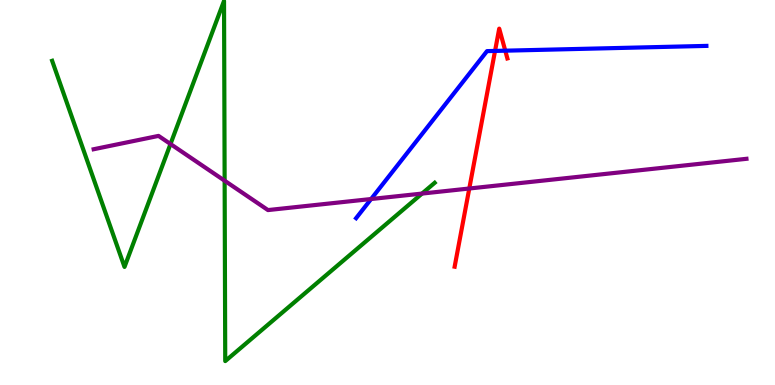[{'lines': ['blue', 'red'], 'intersections': [{'x': 6.39, 'y': 8.68}, {'x': 6.52, 'y': 8.68}]}, {'lines': ['green', 'red'], 'intersections': []}, {'lines': ['purple', 'red'], 'intersections': [{'x': 6.06, 'y': 5.1}]}, {'lines': ['blue', 'green'], 'intersections': []}, {'lines': ['blue', 'purple'], 'intersections': [{'x': 4.79, 'y': 4.83}]}, {'lines': ['green', 'purple'], 'intersections': [{'x': 2.2, 'y': 6.26}, {'x': 2.9, 'y': 5.31}, {'x': 5.45, 'y': 4.97}]}]